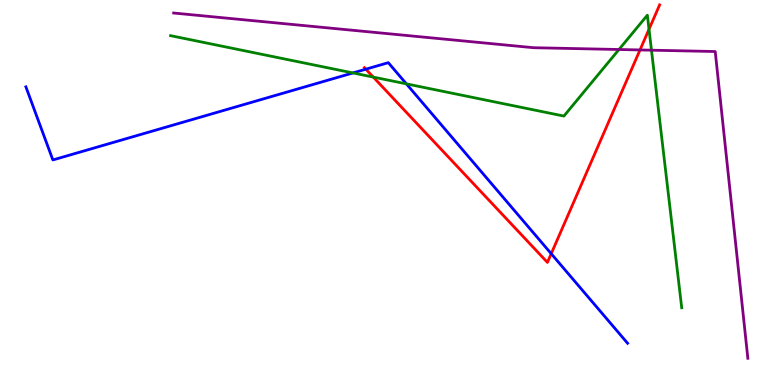[{'lines': ['blue', 'red'], 'intersections': [{'x': 4.72, 'y': 8.2}, {'x': 7.11, 'y': 3.41}]}, {'lines': ['green', 'red'], 'intersections': [{'x': 4.82, 'y': 8.0}, {'x': 8.37, 'y': 9.24}]}, {'lines': ['purple', 'red'], 'intersections': [{'x': 8.26, 'y': 8.7}]}, {'lines': ['blue', 'green'], 'intersections': [{'x': 4.55, 'y': 8.11}, {'x': 5.24, 'y': 7.82}]}, {'lines': ['blue', 'purple'], 'intersections': []}, {'lines': ['green', 'purple'], 'intersections': [{'x': 7.99, 'y': 8.71}, {'x': 8.41, 'y': 8.7}]}]